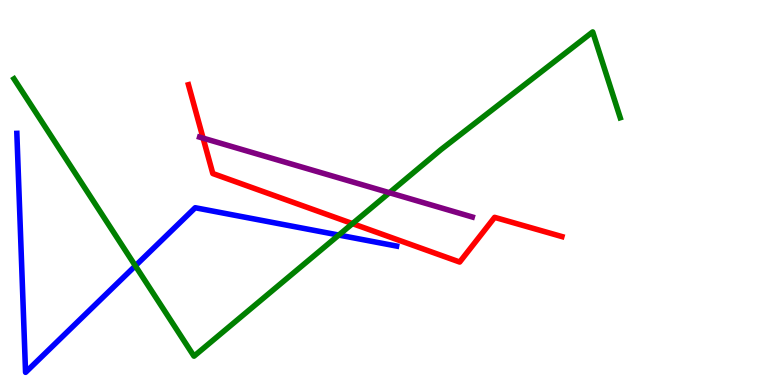[{'lines': ['blue', 'red'], 'intersections': []}, {'lines': ['green', 'red'], 'intersections': [{'x': 4.55, 'y': 4.19}]}, {'lines': ['purple', 'red'], 'intersections': [{'x': 2.62, 'y': 6.41}]}, {'lines': ['blue', 'green'], 'intersections': [{'x': 1.75, 'y': 3.1}, {'x': 4.37, 'y': 3.89}]}, {'lines': ['blue', 'purple'], 'intersections': []}, {'lines': ['green', 'purple'], 'intersections': [{'x': 5.02, 'y': 4.99}]}]